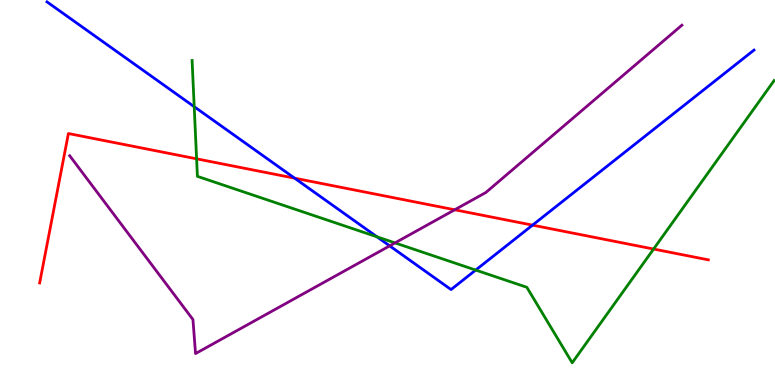[{'lines': ['blue', 'red'], 'intersections': [{'x': 3.8, 'y': 5.37}, {'x': 6.87, 'y': 4.15}]}, {'lines': ['green', 'red'], 'intersections': [{'x': 2.54, 'y': 5.87}, {'x': 8.43, 'y': 3.53}]}, {'lines': ['purple', 'red'], 'intersections': [{'x': 5.87, 'y': 4.55}]}, {'lines': ['blue', 'green'], 'intersections': [{'x': 2.51, 'y': 7.23}, {'x': 4.86, 'y': 3.85}, {'x': 6.14, 'y': 2.99}]}, {'lines': ['blue', 'purple'], 'intersections': [{'x': 5.03, 'y': 3.61}]}, {'lines': ['green', 'purple'], 'intersections': [{'x': 5.1, 'y': 3.69}]}]